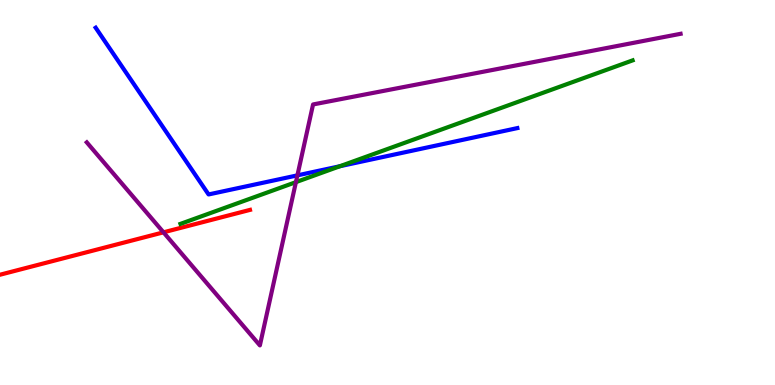[{'lines': ['blue', 'red'], 'intersections': []}, {'lines': ['green', 'red'], 'intersections': []}, {'lines': ['purple', 'red'], 'intersections': [{'x': 2.11, 'y': 3.97}]}, {'lines': ['blue', 'green'], 'intersections': [{'x': 4.39, 'y': 5.68}]}, {'lines': ['blue', 'purple'], 'intersections': [{'x': 3.84, 'y': 5.45}]}, {'lines': ['green', 'purple'], 'intersections': [{'x': 3.82, 'y': 5.27}]}]